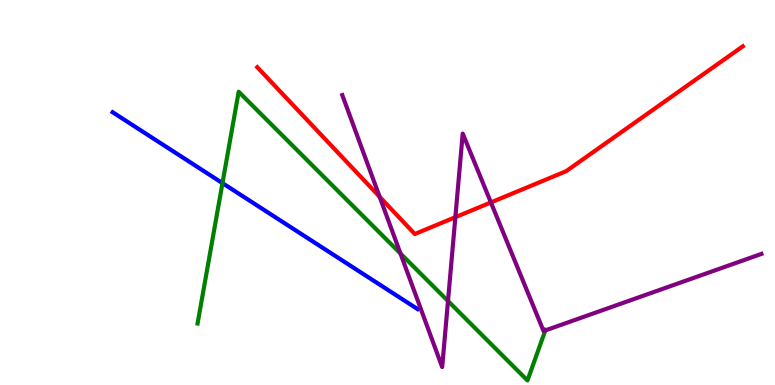[{'lines': ['blue', 'red'], 'intersections': []}, {'lines': ['green', 'red'], 'intersections': []}, {'lines': ['purple', 'red'], 'intersections': [{'x': 4.9, 'y': 4.89}, {'x': 5.88, 'y': 4.36}, {'x': 6.33, 'y': 4.74}]}, {'lines': ['blue', 'green'], 'intersections': [{'x': 2.87, 'y': 5.24}]}, {'lines': ['blue', 'purple'], 'intersections': []}, {'lines': ['green', 'purple'], 'intersections': [{'x': 5.17, 'y': 3.42}, {'x': 5.78, 'y': 2.18}, {'x': 7.04, 'y': 1.42}]}]